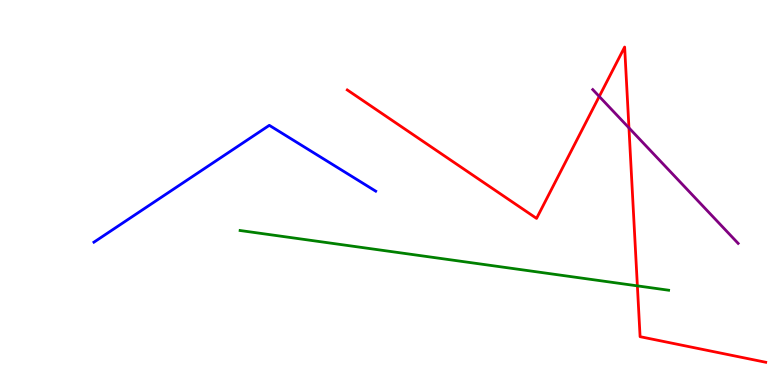[{'lines': ['blue', 'red'], 'intersections': []}, {'lines': ['green', 'red'], 'intersections': [{'x': 8.22, 'y': 2.57}]}, {'lines': ['purple', 'red'], 'intersections': [{'x': 7.73, 'y': 7.49}, {'x': 8.12, 'y': 6.68}]}, {'lines': ['blue', 'green'], 'intersections': []}, {'lines': ['blue', 'purple'], 'intersections': []}, {'lines': ['green', 'purple'], 'intersections': []}]